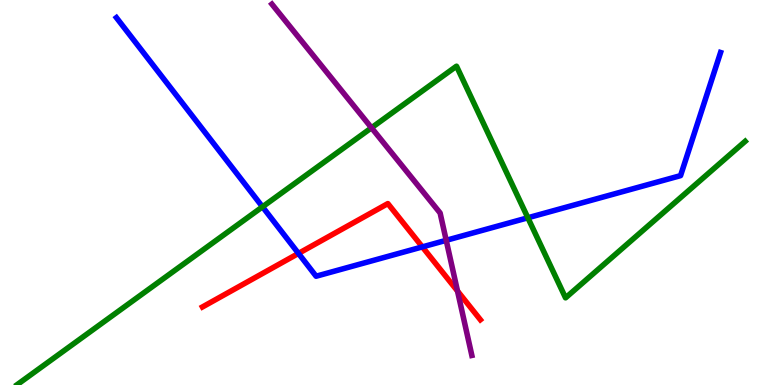[{'lines': ['blue', 'red'], 'intersections': [{'x': 3.85, 'y': 3.42}, {'x': 5.45, 'y': 3.59}]}, {'lines': ['green', 'red'], 'intersections': []}, {'lines': ['purple', 'red'], 'intersections': [{'x': 5.9, 'y': 2.44}]}, {'lines': ['blue', 'green'], 'intersections': [{'x': 3.39, 'y': 4.63}, {'x': 6.81, 'y': 4.34}]}, {'lines': ['blue', 'purple'], 'intersections': [{'x': 5.76, 'y': 3.76}]}, {'lines': ['green', 'purple'], 'intersections': [{'x': 4.79, 'y': 6.68}]}]